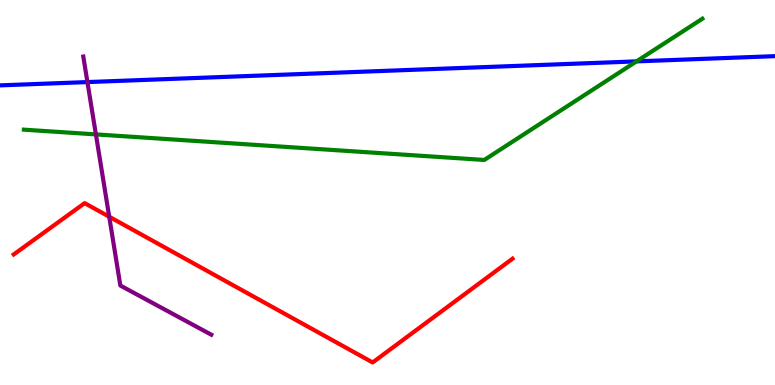[{'lines': ['blue', 'red'], 'intersections': []}, {'lines': ['green', 'red'], 'intersections': []}, {'lines': ['purple', 'red'], 'intersections': [{'x': 1.41, 'y': 4.37}]}, {'lines': ['blue', 'green'], 'intersections': [{'x': 8.21, 'y': 8.41}]}, {'lines': ['blue', 'purple'], 'intersections': [{'x': 1.13, 'y': 7.87}]}, {'lines': ['green', 'purple'], 'intersections': [{'x': 1.24, 'y': 6.51}]}]